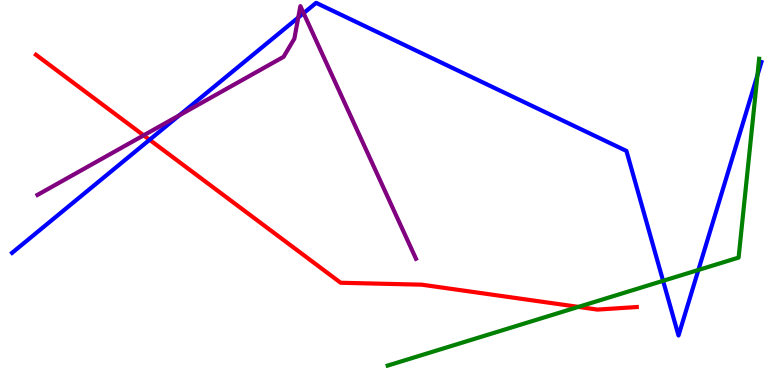[{'lines': ['blue', 'red'], 'intersections': [{'x': 1.93, 'y': 6.37}]}, {'lines': ['green', 'red'], 'intersections': [{'x': 7.46, 'y': 2.03}]}, {'lines': ['purple', 'red'], 'intersections': [{'x': 1.85, 'y': 6.48}]}, {'lines': ['blue', 'green'], 'intersections': [{'x': 8.56, 'y': 2.71}, {'x': 9.01, 'y': 2.99}, {'x': 9.77, 'y': 8.05}]}, {'lines': ['blue', 'purple'], 'intersections': [{'x': 2.31, 'y': 7.01}, {'x': 3.85, 'y': 9.54}, {'x': 3.92, 'y': 9.66}]}, {'lines': ['green', 'purple'], 'intersections': []}]